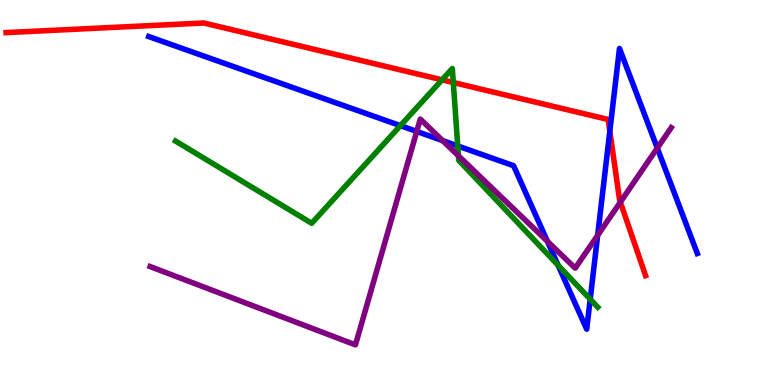[{'lines': ['blue', 'red'], 'intersections': [{'x': 7.87, 'y': 6.59}]}, {'lines': ['green', 'red'], 'intersections': [{'x': 5.7, 'y': 7.93}, {'x': 5.85, 'y': 7.86}]}, {'lines': ['purple', 'red'], 'intersections': [{'x': 8.0, 'y': 4.75}]}, {'lines': ['blue', 'green'], 'intersections': [{'x': 5.17, 'y': 6.74}, {'x': 5.91, 'y': 6.21}, {'x': 7.2, 'y': 3.11}, {'x': 7.62, 'y': 2.23}]}, {'lines': ['blue', 'purple'], 'intersections': [{'x': 5.38, 'y': 6.59}, {'x': 5.71, 'y': 6.35}, {'x': 7.06, 'y': 3.73}, {'x': 7.71, 'y': 3.89}, {'x': 8.48, 'y': 6.15}]}, {'lines': ['green', 'purple'], 'intersections': [{'x': 5.92, 'y': 5.95}]}]